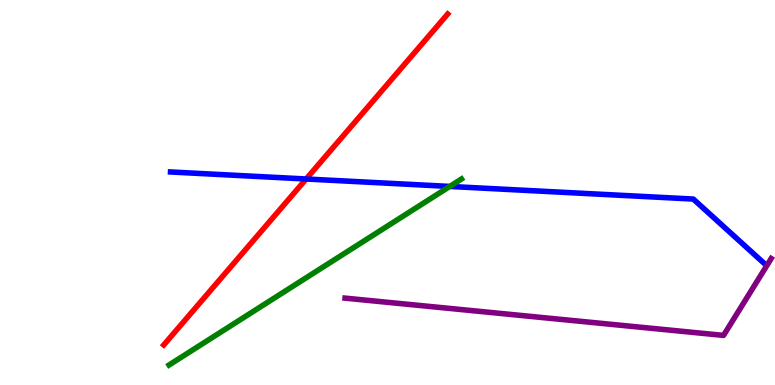[{'lines': ['blue', 'red'], 'intersections': [{'x': 3.95, 'y': 5.35}]}, {'lines': ['green', 'red'], 'intersections': []}, {'lines': ['purple', 'red'], 'intersections': []}, {'lines': ['blue', 'green'], 'intersections': [{'x': 5.8, 'y': 5.16}]}, {'lines': ['blue', 'purple'], 'intersections': []}, {'lines': ['green', 'purple'], 'intersections': []}]